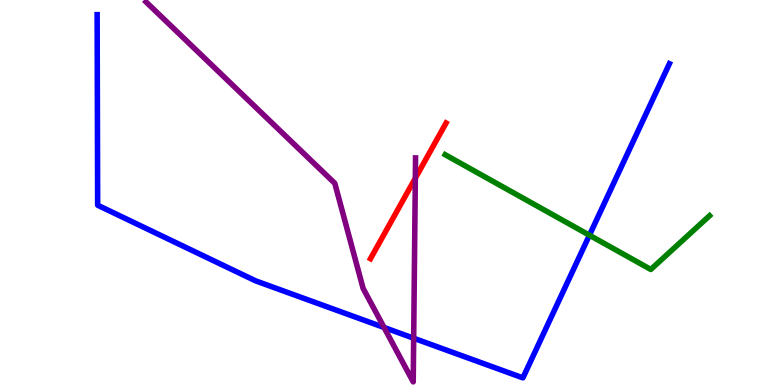[{'lines': ['blue', 'red'], 'intersections': []}, {'lines': ['green', 'red'], 'intersections': []}, {'lines': ['purple', 'red'], 'intersections': [{'x': 5.36, 'y': 5.37}]}, {'lines': ['blue', 'green'], 'intersections': [{'x': 7.61, 'y': 3.89}]}, {'lines': ['blue', 'purple'], 'intersections': [{'x': 4.96, 'y': 1.49}, {'x': 5.34, 'y': 1.22}]}, {'lines': ['green', 'purple'], 'intersections': []}]